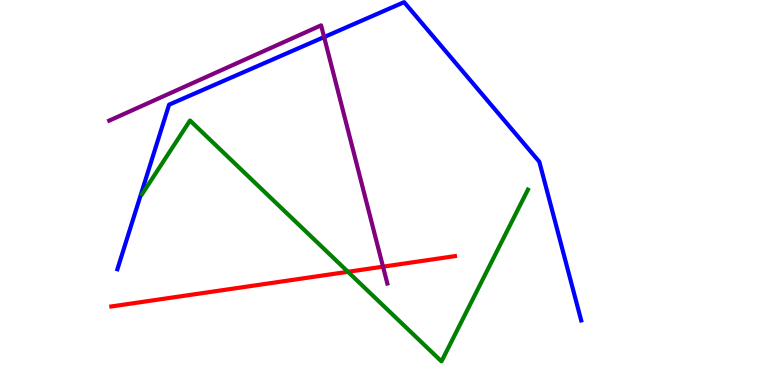[{'lines': ['blue', 'red'], 'intersections': []}, {'lines': ['green', 'red'], 'intersections': [{'x': 4.49, 'y': 2.94}]}, {'lines': ['purple', 'red'], 'intersections': [{'x': 4.94, 'y': 3.07}]}, {'lines': ['blue', 'green'], 'intersections': []}, {'lines': ['blue', 'purple'], 'intersections': [{'x': 4.18, 'y': 9.04}]}, {'lines': ['green', 'purple'], 'intersections': []}]